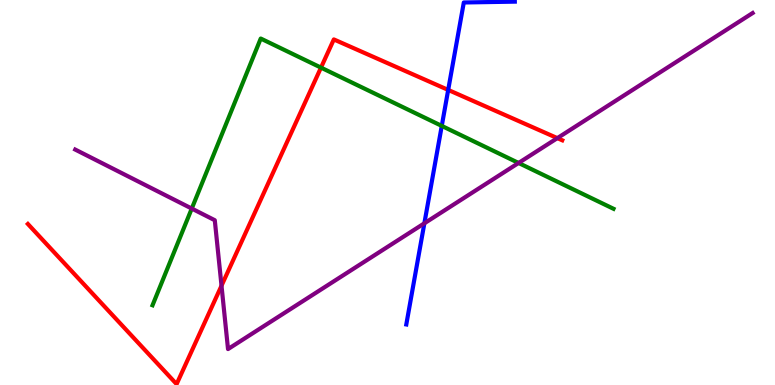[{'lines': ['blue', 'red'], 'intersections': [{'x': 5.78, 'y': 7.66}]}, {'lines': ['green', 'red'], 'intersections': [{'x': 4.14, 'y': 8.24}]}, {'lines': ['purple', 'red'], 'intersections': [{'x': 2.86, 'y': 2.58}, {'x': 7.19, 'y': 6.41}]}, {'lines': ['blue', 'green'], 'intersections': [{'x': 5.7, 'y': 6.73}]}, {'lines': ['blue', 'purple'], 'intersections': [{'x': 5.48, 'y': 4.2}]}, {'lines': ['green', 'purple'], 'intersections': [{'x': 2.47, 'y': 4.58}, {'x': 6.69, 'y': 5.77}]}]